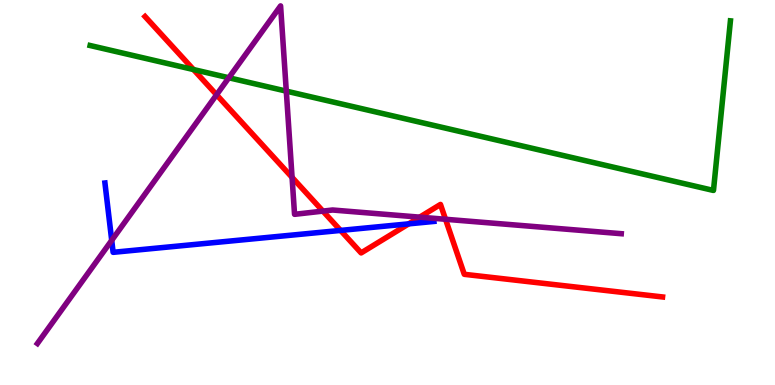[{'lines': ['blue', 'red'], 'intersections': [{'x': 4.39, 'y': 4.02}, {'x': 5.27, 'y': 4.19}]}, {'lines': ['green', 'red'], 'intersections': [{'x': 2.5, 'y': 8.19}]}, {'lines': ['purple', 'red'], 'intersections': [{'x': 2.79, 'y': 7.54}, {'x': 3.77, 'y': 5.39}, {'x': 4.17, 'y': 4.52}, {'x': 5.42, 'y': 4.36}, {'x': 5.75, 'y': 4.3}]}, {'lines': ['blue', 'green'], 'intersections': []}, {'lines': ['blue', 'purple'], 'intersections': [{'x': 1.44, 'y': 3.76}]}, {'lines': ['green', 'purple'], 'intersections': [{'x': 2.95, 'y': 7.98}, {'x': 3.69, 'y': 7.63}]}]